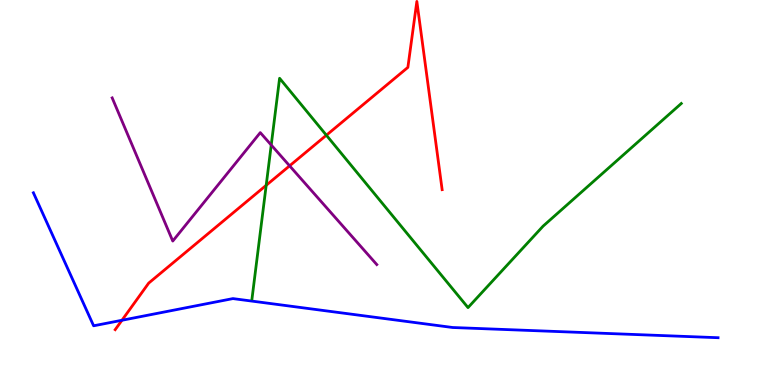[{'lines': ['blue', 'red'], 'intersections': [{'x': 1.57, 'y': 1.68}]}, {'lines': ['green', 'red'], 'intersections': [{'x': 3.43, 'y': 5.19}, {'x': 4.21, 'y': 6.49}]}, {'lines': ['purple', 'red'], 'intersections': [{'x': 3.74, 'y': 5.69}]}, {'lines': ['blue', 'green'], 'intersections': []}, {'lines': ['blue', 'purple'], 'intersections': []}, {'lines': ['green', 'purple'], 'intersections': [{'x': 3.5, 'y': 6.23}]}]